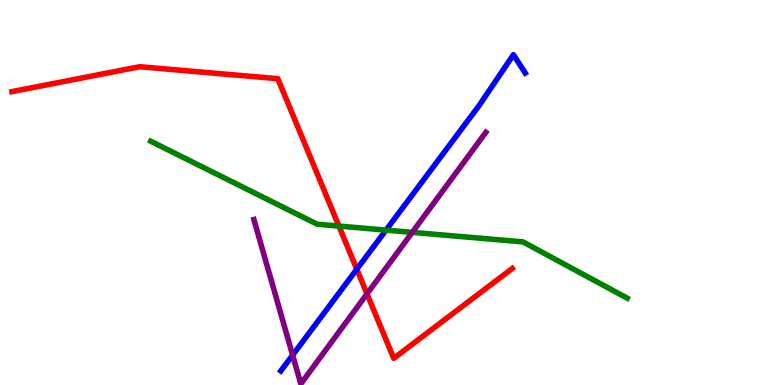[{'lines': ['blue', 'red'], 'intersections': [{'x': 4.6, 'y': 3.01}]}, {'lines': ['green', 'red'], 'intersections': [{'x': 4.37, 'y': 4.13}]}, {'lines': ['purple', 'red'], 'intersections': [{'x': 4.74, 'y': 2.37}]}, {'lines': ['blue', 'green'], 'intersections': [{'x': 4.98, 'y': 4.02}]}, {'lines': ['blue', 'purple'], 'intersections': [{'x': 3.78, 'y': 0.776}]}, {'lines': ['green', 'purple'], 'intersections': [{'x': 5.32, 'y': 3.96}]}]